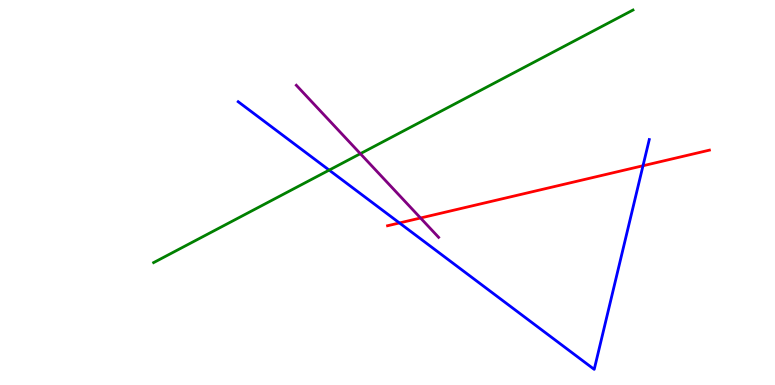[{'lines': ['blue', 'red'], 'intersections': [{'x': 5.15, 'y': 4.21}, {'x': 8.3, 'y': 5.69}]}, {'lines': ['green', 'red'], 'intersections': []}, {'lines': ['purple', 'red'], 'intersections': [{'x': 5.43, 'y': 4.34}]}, {'lines': ['blue', 'green'], 'intersections': [{'x': 4.25, 'y': 5.58}]}, {'lines': ['blue', 'purple'], 'intersections': []}, {'lines': ['green', 'purple'], 'intersections': [{'x': 4.65, 'y': 6.01}]}]